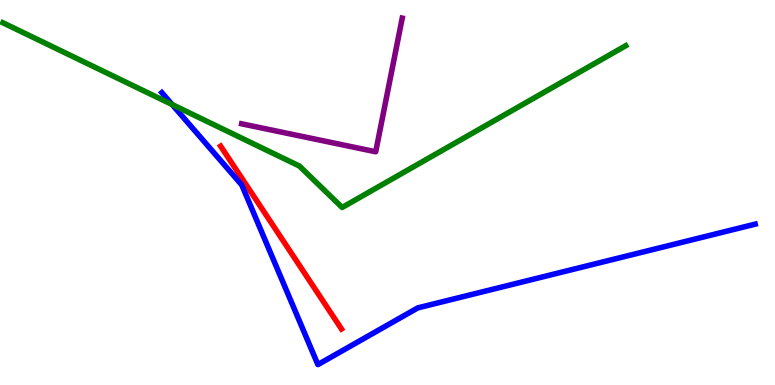[{'lines': ['blue', 'red'], 'intersections': []}, {'lines': ['green', 'red'], 'intersections': []}, {'lines': ['purple', 'red'], 'intersections': []}, {'lines': ['blue', 'green'], 'intersections': [{'x': 2.22, 'y': 7.28}]}, {'lines': ['blue', 'purple'], 'intersections': []}, {'lines': ['green', 'purple'], 'intersections': []}]